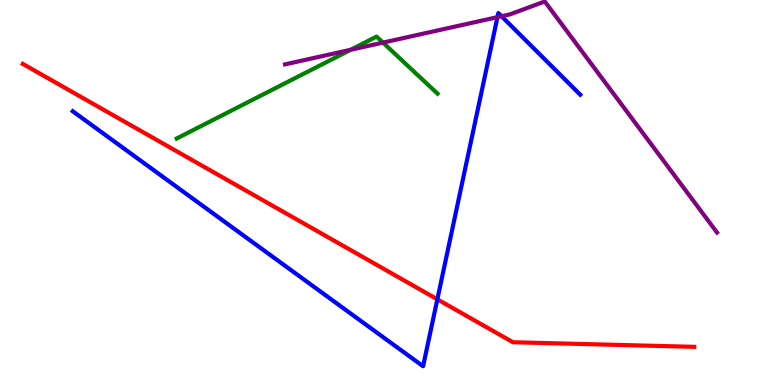[{'lines': ['blue', 'red'], 'intersections': [{'x': 5.64, 'y': 2.23}]}, {'lines': ['green', 'red'], 'intersections': []}, {'lines': ['purple', 'red'], 'intersections': []}, {'lines': ['blue', 'green'], 'intersections': []}, {'lines': ['blue', 'purple'], 'intersections': [{'x': 6.42, 'y': 9.55}, {'x': 6.47, 'y': 9.58}]}, {'lines': ['green', 'purple'], 'intersections': [{'x': 4.52, 'y': 8.71}, {'x': 4.94, 'y': 8.89}]}]